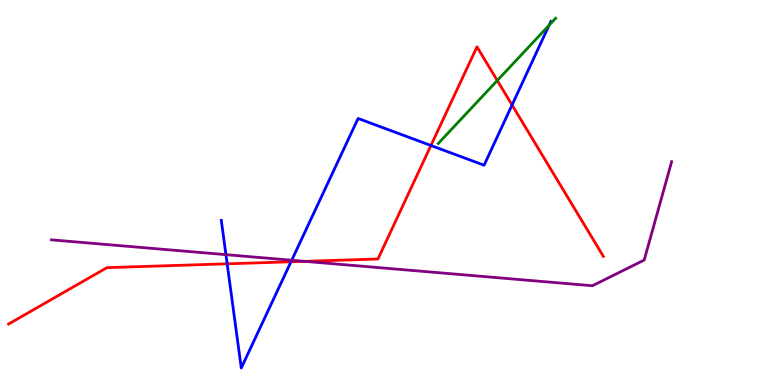[{'lines': ['blue', 'red'], 'intersections': [{'x': 2.93, 'y': 3.15}, {'x': 3.75, 'y': 3.2}, {'x': 5.56, 'y': 6.22}, {'x': 6.61, 'y': 7.27}]}, {'lines': ['green', 'red'], 'intersections': [{'x': 6.42, 'y': 7.91}]}, {'lines': ['purple', 'red'], 'intersections': [{'x': 3.93, 'y': 3.21}]}, {'lines': ['blue', 'green'], 'intersections': [{'x': 7.09, 'y': 9.34}]}, {'lines': ['blue', 'purple'], 'intersections': [{'x': 2.92, 'y': 3.39}, {'x': 3.76, 'y': 3.24}]}, {'lines': ['green', 'purple'], 'intersections': []}]